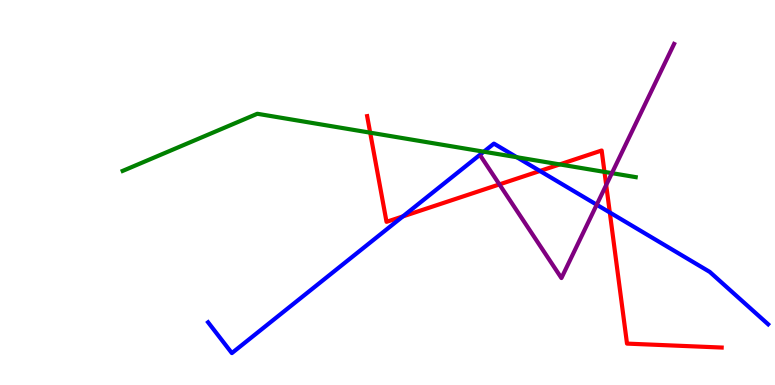[{'lines': ['blue', 'red'], 'intersections': [{'x': 5.2, 'y': 4.38}, {'x': 6.97, 'y': 5.56}, {'x': 7.87, 'y': 4.48}]}, {'lines': ['green', 'red'], 'intersections': [{'x': 4.78, 'y': 6.55}, {'x': 7.22, 'y': 5.73}, {'x': 7.8, 'y': 5.54}]}, {'lines': ['purple', 'red'], 'intersections': [{'x': 6.44, 'y': 5.21}, {'x': 7.82, 'y': 5.19}]}, {'lines': ['blue', 'green'], 'intersections': [{'x': 6.24, 'y': 6.06}, {'x': 6.67, 'y': 5.92}]}, {'lines': ['blue', 'purple'], 'intersections': [{'x': 7.7, 'y': 4.68}]}, {'lines': ['green', 'purple'], 'intersections': [{'x': 7.9, 'y': 5.5}]}]